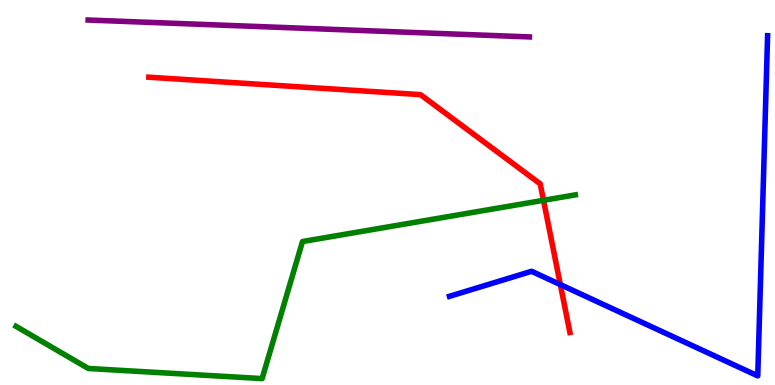[{'lines': ['blue', 'red'], 'intersections': [{'x': 7.23, 'y': 2.61}]}, {'lines': ['green', 'red'], 'intersections': [{'x': 7.01, 'y': 4.8}]}, {'lines': ['purple', 'red'], 'intersections': []}, {'lines': ['blue', 'green'], 'intersections': []}, {'lines': ['blue', 'purple'], 'intersections': []}, {'lines': ['green', 'purple'], 'intersections': []}]